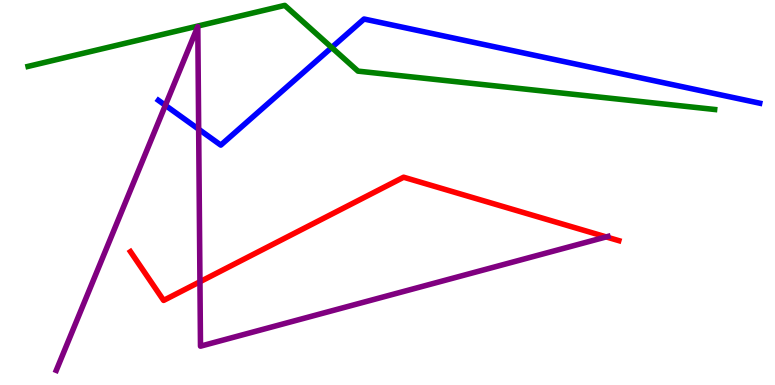[{'lines': ['blue', 'red'], 'intersections': []}, {'lines': ['green', 'red'], 'intersections': []}, {'lines': ['purple', 'red'], 'intersections': [{'x': 2.58, 'y': 2.68}, {'x': 7.82, 'y': 3.85}]}, {'lines': ['blue', 'green'], 'intersections': [{'x': 4.28, 'y': 8.77}]}, {'lines': ['blue', 'purple'], 'intersections': [{'x': 2.13, 'y': 7.26}, {'x': 2.56, 'y': 6.64}]}, {'lines': ['green', 'purple'], 'intersections': []}]